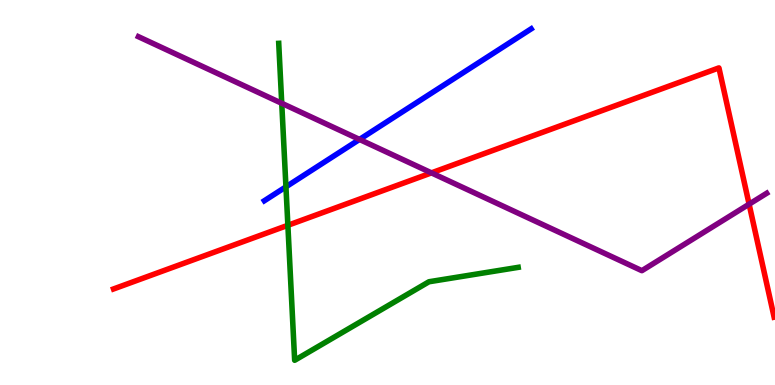[{'lines': ['blue', 'red'], 'intersections': []}, {'lines': ['green', 'red'], 'intersections': [{'x': 3.71, 'y': 4.15}]}, {'lines': ['purple', 'red'], 'intersections': [{'x': 5.57, 'y': 5.51}, {'x': 9.67, 'y': 4.7}]}, {'lines': ['blue', 'green'], 'intersections': [{'x': 3.69, 'y': 5.15}]}, {'lines': ['blue', 'purple'], 'intersections': [{'x': 4.64, 'y': 6.38}]}, {'lines': ['green', 'purple'], 'intersections': [{'x': 3.64, 'y': 7.32}]}]